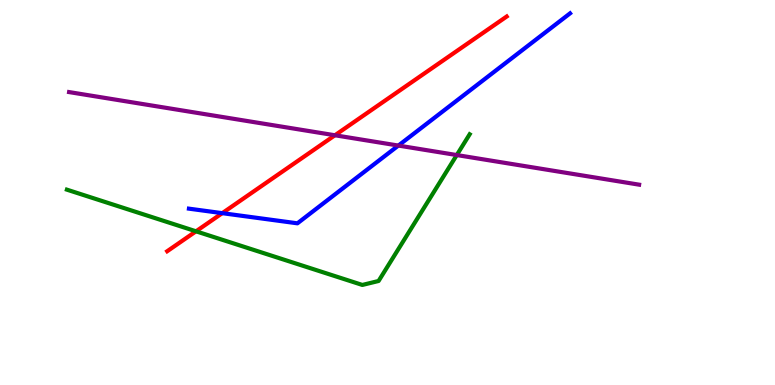[{'lines': ['blue', 'red'], 'intersections': [{'x': 2.87, 'y': 4.46}]}, {'lines': ['green', 'red'], 'intersections': [{'x': 2.53, 'y': 3.99}]}, {'lines': ['purple', 'red'], 'intersections': [{'x': 4.32, 'y': 6.49}]}, {'lines': ['blue', 'green'], 'intersections': []}, {'lines': ['blue', 'purple'], 'intersections': [{'x': 5.14, 'y': 6.22}]}, {'lines': ['green', 'purple'], 'intersections': [{'x': 5.89, 'y': 5.97}]}]